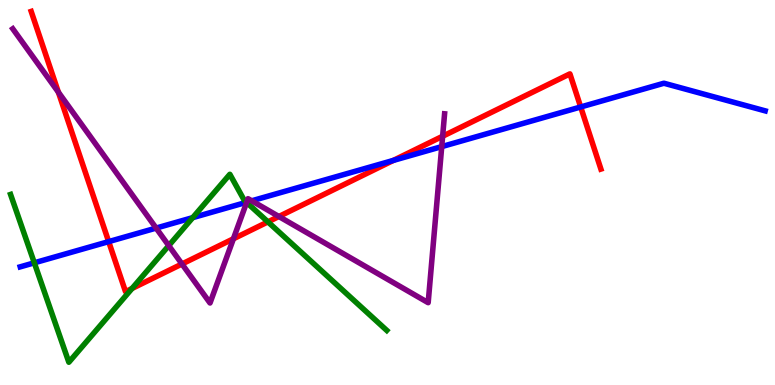[{'lines': ['blue', 'red'], 'intersections': [{'x': 1.4, 'y': 3.72}, {'x': 5.07, 'y': 5.83}, {'x': 7.49, 'y': 7.22}]}, {'lines': ['green', 'red'], 'intersections': [{'x': 1.7, 'y': 2.51}, {'x': 3.46, 'y': 4.24}]}, {'lines': ['purple', 'red'], 'intersections': [{'x': 0.753, 'y': 7.61}, {'x': 2.35, 'y': 3.14}, {'x': 3.01, 'y': 3.8}, {'x': 3.6, 'y': 4.38}, {'x': 5.71, 'y': 6.46}]}, {'lines': ['blue', 'green'], 'intersections': [{'x': 0.443, 'y': 3.17}, {'x': 2.49, 'y': 4.35}, {'x': 3.18, 'y': 4.75}]}, {'lines': ['blue', 'purple'], 'intersections': [{'x': 2.01, 'y': 4.08}, {'x': 3.18, 'y': 4.75}, {'x': 3.25, 'y': 4.78}, {'x': 5.7, 'y': 6.19}]}, {'lines': ['green', 'purple'], 'intersections': [{'x': 2.18, 'y': 3.62}, {'x': 3.18, 'y': 4.74}]}]